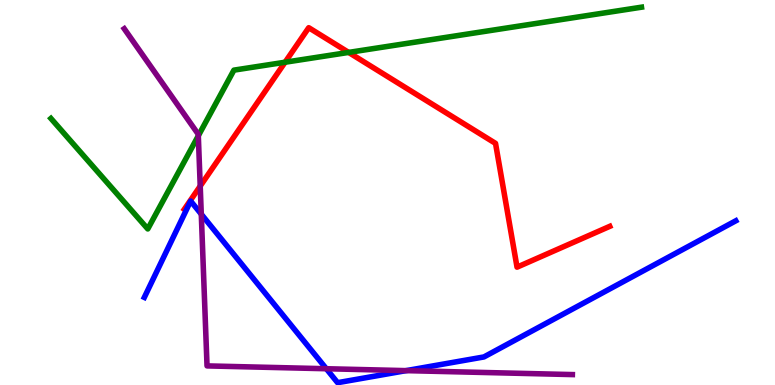[{'lines': ['blue', 'red'], 'intersections': []}, {'lines': ['green', 'red'], 'intersections': [{'x': 3.68, 'y': 8.38}, {'x': 4.5, 'y': 8.64}]}, {'lines': ['purple', 'red'], 'intersections': [{'x': 2.58, 'y': 5.17}]}, {'lines': ['blue', 'green'], 'intersections': []}, {'lines': ['blue', 'purple'], 'intersections': [{'x': 2.6, 'y': 4.44}, {'x': 4.21, 'y': 0.422}, {'x': 5.24, 'y': 0.373}]}, {'lines': ['green', 'purple'], 'intersections': [{'x': 2.56, 'y': 6.47}]}]